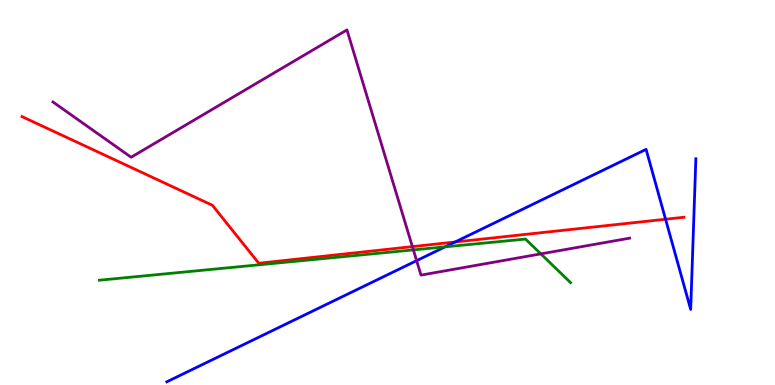[{'lines': ['blue', 'red'], 'intersections': [{'x': 5.87, 'y': 3.71}, {'x': 8.59, 'y': 4.31}]}, {'lines': ['green', 'red'], 'intersections': []}, {'lines': ['purple', 'red'], 'intersections': [{'x': 5.32, 'y': 3.59}]}, {'lines': ['blue', 'green'], 'intersections': [{'x': 5.74, 'y': 3.59}]}, {'lines': ['blue', 'purple'], 'intersections': [{'x': 5.38, 'y': 3.23}]}, {'lines': ['green', 'purple'], 'intersections': [{'x': 5.33, 'y': 3.51}, {'x': 6.98, 'y': 3.41}]}]